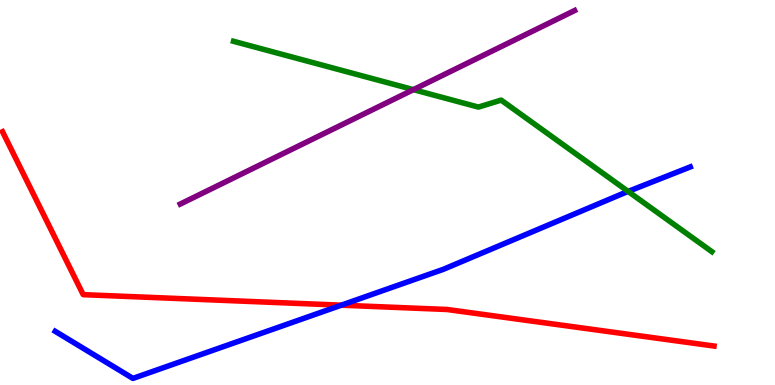[{'lines': ['blue', 'red'], 'intersections': [{'x': 4.4, 'y': 2.07}]}, {'lines': ['green', 'red'], 'intersections': []}, {'lines': ['purple', 'red'], 'intersections': []}, {'lines': ['blue', 'green'], 'intersections': [{'x': 8.1, 'y': 5.03}]}, {'lines': ['blue', 'purple'], 'intersections': []}, {'lines': ['green', 'purple'], 'intersections': [{'x': 5.33, 'y': 7.67}]}]